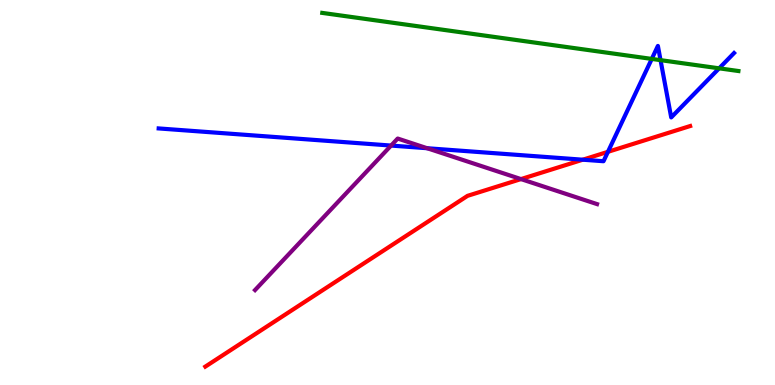[{'lines': ['blue', 'red'], 'intersections': [{'x': 7.52, 'y': 5.85}, {'x': 7.84, 'y': 6.06}]}, {'lines': ['green', 'red'], 'intersections': []}, {'lines': ['purple', 'red'], 'intersections': [{'x': 6.72, 'y': 5.35}]}, {'lines': ['blue', 'green'], 'intersections': [{'x': 8.41, 'y': 8.47}, {'x': 8.52, 'y': 8.44}, {'x': 9.28, 'y': 8.23}]}, {'lines': ['blue', 'purple'], 'intersections': [{'x': 5.05, 'y': 6.22}, {'x': 5.51, 'y': 6.15}]}, {'lines': ['green', 'purple'], 'intersections': []}]